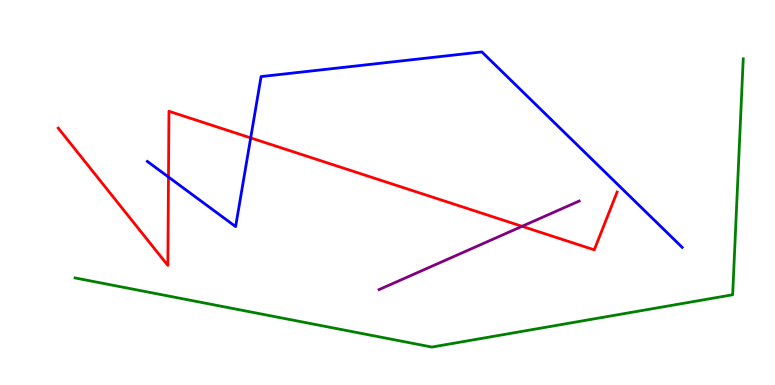[{'lines': ['blue', 'red'], 'intersections': [{'x': 2.17, 'y': 5.4}, {'x': 3.23, 'y': 6.42}]}, {'lines': ['green', 'red'], 'intersections': []}, {'lines': ['purple', 'red'], 'intersections': [{'x': 6.74, 'y': 4.12}]}, {'lines': ['blue', 'green'], 'intersections': []}, {'lines': ['blue', 'purple'], 'intersections': []}, {'lines': ['green', 'purple'], 'intersections': []}]